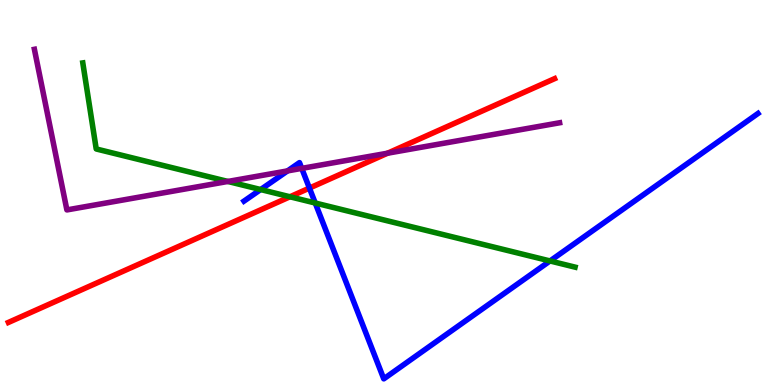[{'lines': ['blue', 'red'], 'intersections': [{'x': 3.99, 'y': 5.11}]}, {'lines': ['green', 'red'], 'intersections': [{'x': 3.74, 'y': 4.89}]}, {'lines': ['purple', 'red'], 'intersections': [{'x': 5.0, 'y': 6.02}]}, {'lines': ['blue', 'green'], 'intersections': [{'x': 3.36, 'y': 5.08}, {'x': 4.07, 'y': 4.73}, {'x': 7.1, 'y': 3.22}]}, {'lines': ['blue', 'purple'], 'intersections': [{'x': 3.71, 'y': 5.56}, {'x': 3.89, 'y': 5.63}]}, {'lines': ['green', 'purple'], 'intersections': [{'x': 2.94, 'y': 5.29}]}]